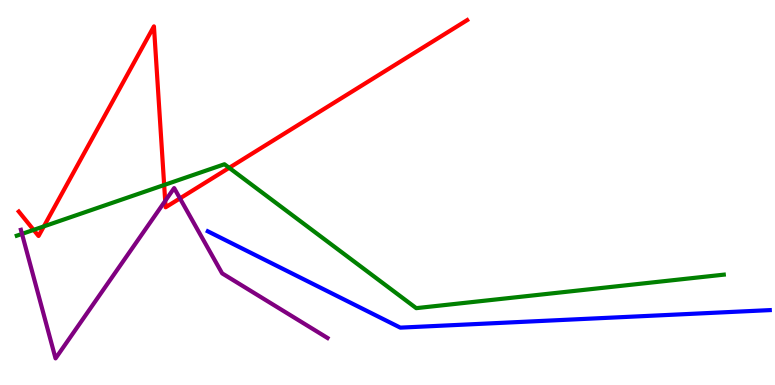[{'lines': ['blue', 'red'], 'intersections': []}, {'lines': ['green', 'red'], 'intersections': [{'x': 0.434, 'y': 4.03}, {'x': 0.566, 'y': 4.12}, {'x': 2.12, 'y': 5.19}, {'x': 2.96, 'y': 5.64}]}, {'lines': ['purple', 'red'], 'intersections': [{'x': 2.13, 'y': 4.78}, {'x': 2.32, 'y': 4.85}]}, {'lines': ['blue', 'green'], 'intersections': []}, {'lines': ['blue', 'purple'], 'intersections': []}, {'lines': ['green', 'purple'], 'intersections': [{'x': 0.284, 'y': 3.92}]}]